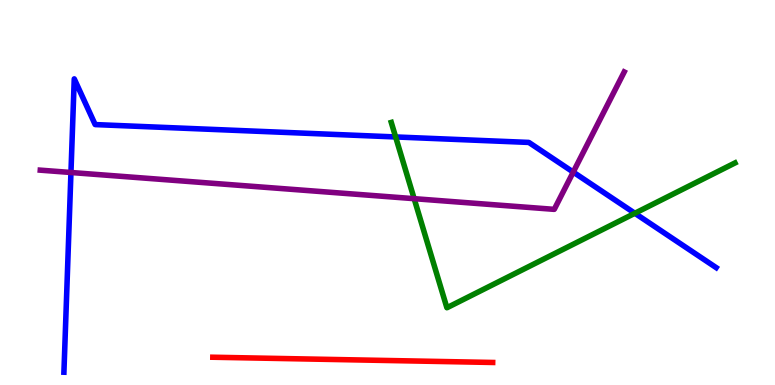[{'lines': ['blue', 'red'], 'intersections': []}, {'lines': ['green', 'red'], 'intersections': []}, {'lines': ['purple', 'red'], 'intersections': []}, {'lines': ['blue', 'green'], 'intersections': [{'x': 5.1, 'y': 6.44}, {'x': 8.19, 'y': 4.46}]}, {'lines': ['blue', 'purple'], 'intersections': [{'x': 0.916, 'y': 5.52}, {'x': 7.4, 'y': 5.53}]}, {'lines': ['green', 'purple'], 'intersections': [{'x': 5.34, 'y': 4.84}]}]